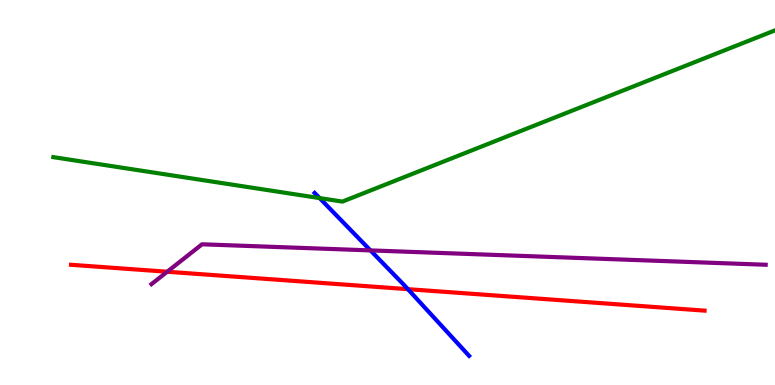[{'lines': ['blue', 'red'], 'intersections': [{'x': 5.26, 'y': 2.49}]}, {'lines': ['green', 'red'], 'intersections': []}, {'lines': ['purple', 'red'], 'intersections': [{'x': 2.16, 'y': 2.94}]}, {'lines': ['blue', 'green'], 'intersections': [{'x': 4.12, 'y': 4.85}]}, {'lines': ['blue', 'purple'], 'intersections': [{'x': 4.78, 'y': 3.5}]}, {'lines': ['green', 'purple'], 'intersections': []}]